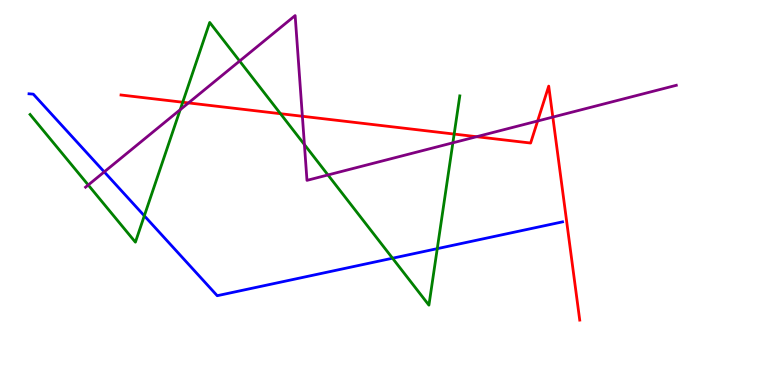[{'lines': ['blue', 'red'], 'intersections': []}, {'lines': ['green', 'red'], 'intersections': [{'x': 2.36, 'y': 7.34}, {'x': 3.62, 'y': 7.05}, {'x': 5.86, 'y': 6.52}]}, {'lines': ['purple', 'red'], 'intersections': [{'x': 2.43, 'y': 7.33}, {'x': 3.9, 'y': 6.98}, {'x': 6.15, 'y': 6.45}, {'x': 6.94, 'y': 6.86}, {'x': 7.13, 'y': 6.96}]}, {'lines': ['blue', 'green'], 'intersections': [{'x': 1.86, 'y': 4.39}, {'x': 5.06, 'y': 3.29}, {'x': 5.64, 'y': 3.54}]}, {'lines': ['blue', 'purple'], 'intersections': [{'x': 1.35, 'y': 5.54}]}, {'lines': ['green', 'purple'], 'intersections': [{'x': 1.14, 'y': 5.19}, {'x': 2.33, 'y': 7.15}, {'x': 3.09, 'y': 8.41}, {'x': 3.93, 'y': 6.24}, {'x': 4.23, 'y': 5.46}, {'x': 5.84, 'y': 6.29}]}]